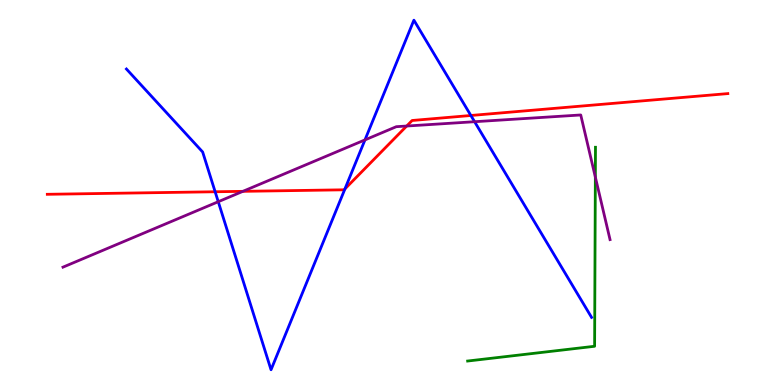[{'lines': ['blue', 'red'], 'intersections': [{'x': 2.78, 'y': 5.02}, {'x': 4.45, 'y': 5.09}, {'x': 6.08, 'y': 7.0}]}, {'lines': ['green', 'red'], 'intersections': []}, {'lines': ['purple', 'red'], 'intersections': [{'x': 3.13, 'y': 5.03}, {'x': 5.25, 'y': 6.73}]}, {'lines': ['blue', 'green'], 'intersections': []}, {'lines': ['blue', 'purple'], 'intersections': [{'x': 2.82, 'y': 4.76}, {'x': 4.71, 'y': 6.37}, {'x': 6.12, 'y': 6.84}]}, {'lines': ['green', 'purple'], 'intersections': [{'x': 7.68, 'y': 5.4}]}]